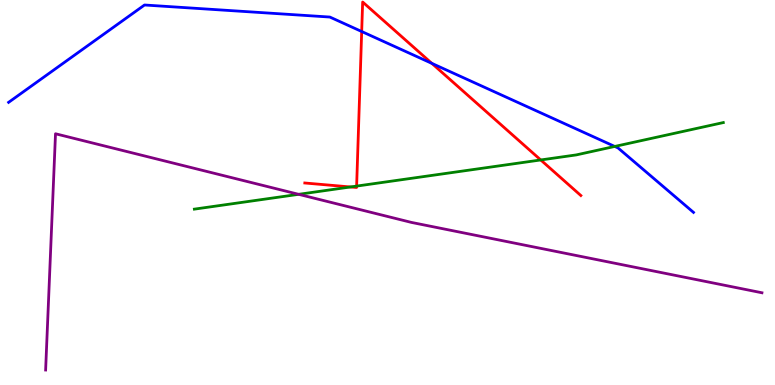[{'lines': ['blue', 'red'], 'intersections': [{'x': 4.67, 'y': 9.18}, {'x': 5.57, 'y': 8.35}]}, {'lines': ['green', 'red'], 'intersections': [{'x': 4.52, 'y': 5.14}, {'x': 4.6, 'y': 5.17}, {'x': 6.98, 'y': 5.85}]}, {'lines': ['purple', 'red'], 'intersections': []}, {'lines': ['blue', 'green'], 'intersections': [{'x': 7.93, 'y': 6.2}]}, {'lines': ['blue', 'purple'], 'intersections': []}, {'lines': ['green', 'purple'], 'intersections': [{'x': 3.85, 'y': 4.95}]}]